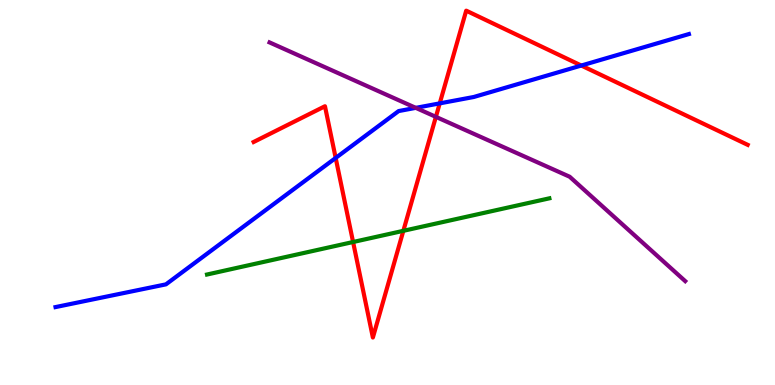[{'lines': ['blue', 'red'], 'intersections': [{'x': 4.33, 'y': 5.9}, {'x': 5.67, 'y': 7.32}, {'x': 7.5, 'y': 8.3}]}, {'lines': ['green', 'red'], 'intersections': [{'x': 4.56, 'y': 3.71}, {'x': 5.2, 'y': 4.0}]}, {'lines': ['purple', 'red'], 'intersections': [{'x': 5.62, 'y': 6.96}]}, {'lines': ['blue', 'green'], 'intersections': []}, {'lines': ['blue', 'purple'], 'intersections': [{'x': 5.36, 'y': 7.2}]}, {'lines': ['green', 'purple'], 'intersections': []}]